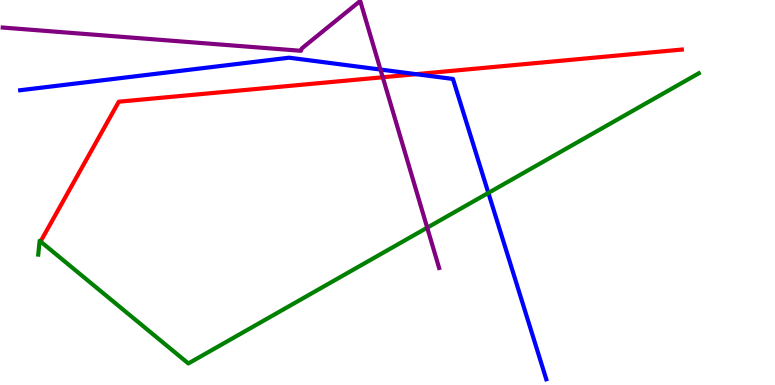[{'lines': ['blue', 'red'], 'intersections': [{'x': 5.37, 'y': 8.07}]}, {'lines': ['green', 'red'], 'intersections': []}, {'lines': ['purple', 'red'], 'intersections': [{'x': 4.94, 'y': 7.99}]}, {'lines': ['blue', 'green'], 'intersections': [{'x': 6.3, 'y': 4.99}]}, {'lines': ['blue', 'purple'], 'intersections': [{'x': 4.91, 'y': 8.19}]}, {'lines': ['green', 'purple'], 'intersections': [{'x': 5.51, 'y': 4.09}]}]